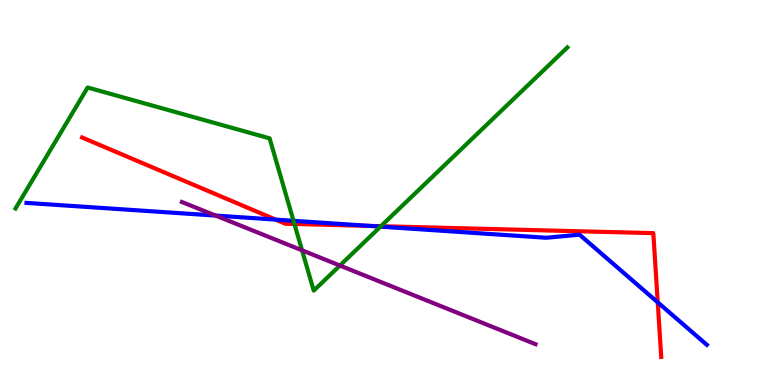[{'lines': ['blue', 'red'], 'intersections': [{'x': 3.56, 'y': 4.3}, {'x': 4.77, 'y': 4.13}, {'x': 8.49, 'y': 2.15}]}, {'lines': ['green', 'red'], 'intersections': [{'x': 3.8, 'y': 4.18}, {'x': 4.92, 'y': 4.12}]}, {'lines': ['purple', 'red'], 'intersections': []}, {'lines': ['blue', 'green'], 'intersections': [{'x': 3.79, 'y': 4.26}, {'x': 4.91, 'y': 4.11}]}, {'lines': ['blue', 'purple'], 'intersections': [{'x': 2.78, 'y': 4.4}]}, {'lines': ['green', 'purple'], 'intersections': [{'x': 3.9, 'y': 3.5}, {'x': 4.39, 'y': 3.1}]}]